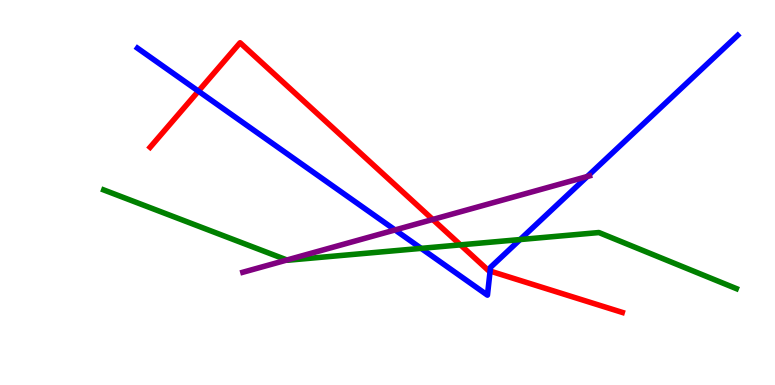[{'lines': ['blue', 'red'], 'intersections': [{'x': 2.56, 'y': 7.63}, {'x': 6.32, 'y': 2.96}]}, {'lines': ['green', 'red'], 'intersections': [{'x': 5.94, 'y': 3.64}]}, {'lines': ['purple', 'red'], 'intersections': [{'x': 5.58, 'y': 4.3}]}, {'lines': ['blue', 'green'], 'intersections': [{'x': 5.43, 'y': 3.55}, {'x': 6.71, 'y': 3.78}]}, {'lines': ['blue', 'purple'], 'intersections': [{'x': 5.1, 'y': 4.03}, {'x': 7.58, 'y': 5.42}]}, {'lines': ['green', 'purple'], 'intersections': [{'x': 3.7, 'y': 3.25}]}]